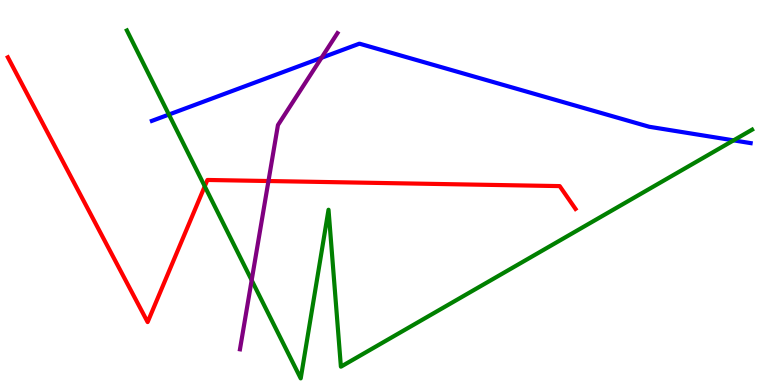[{'lines': ['blue', 'red'], 'intersections': []}, {'lines': ['green', 'red'], 'intersections': [{'x': 2.64, 'y': 5.16}]}, {'lines': ['purple', 'red'], 'intersections': [{'x': 3.46, 'y': 5.3}]}, {'lines': ['blue', 'green'], 'intersections': [{'x': 2.18, 'y': 7.02}, {'x': 9.47, 'y': 6.35}]}, {'lines': ['blue', 'purple'], 'intersections': [{'x': 4.15, 'y': 8.5}]}, {'lines': ['green', 'purple'], 'intersections': [{'x': 3.25, 'y': 2.72}]}]